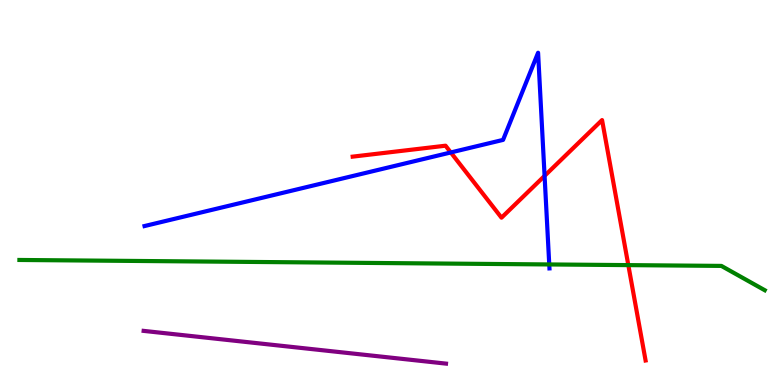[{'lines': ['blue', 'red'], 'intersections': [{'x': 5.82, 'y': 6.04}, {'x': 7.03, 'y': 5.43}]}, {'lines': ['green', 'red'], 'intersections': [{'x': 8.11, 'y': 3.11}]}, {'lines': ['purple', 'red'], 'intersections': []}, {'lines': ['blue', 'green'], 'intersections': [{'x': 7.09, 'y': 3.13}]}, {'lines': ['blue', 'purple'], 'intersections': []}, {'lines': ['green', 'purple'], 'intersections': []}]